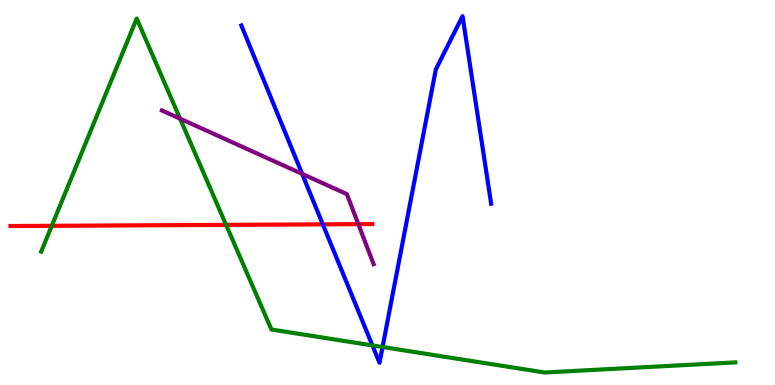[{'lines': ['blue', 'red'], 'intersections': [{'x': 4.17, 'y': 4.17}]}, {'lines': ['green', 'red'], 'intersections': [{'x': 0.668, 'y': 4.13}, {'x': 2.92, 'y': 4.16}]}, {'lines': ['purple', 'red'], 'intersections': [{'x': 4.62, 'y': 4.18}]}, {'lines': ['blue', 'green'], 'intersections': [{'x': 4.81, 'y': 1.03}, {'x': 4.94, 'y': 0.987}]}, {'lines': ['blue', 'purple'], 'intersections': [{'x': 3.9, 'y': 5.48}]}, {'lines': ['green', 'purple'], 'intersections': [{'x': 2.32, 'y': 6.92}]}]